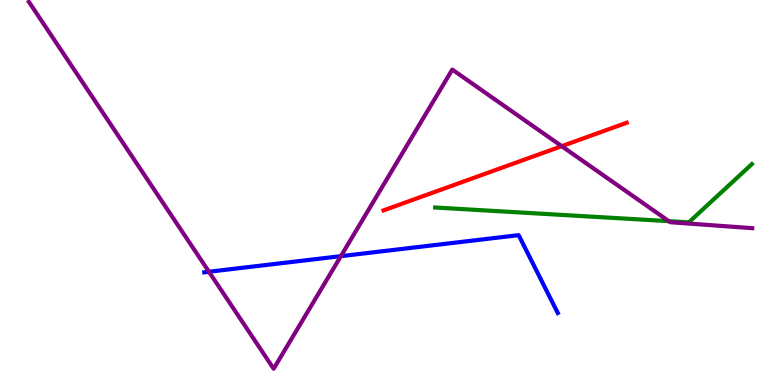[{'lines': ['blue', 'red'], 'intersections': []}, {'lines': ['green', 'red'], 'intersections': []}, {'lines': ['purple', 'red'], 'intersections': [{'x': 7.25, 'y': 6.2}]}, {'lines': ['blue', 'green'], 'intersections': []}, {'lines': ['blue', 'purple'], 'intersections': [{'x': 2.7, 'y': 2.94}, {'x': 4.4, 'y': 3.35}]}, {'lines': ['green', 'purple'], 'intersections': [{'x': 8.63, 'y': 4.26}]}]